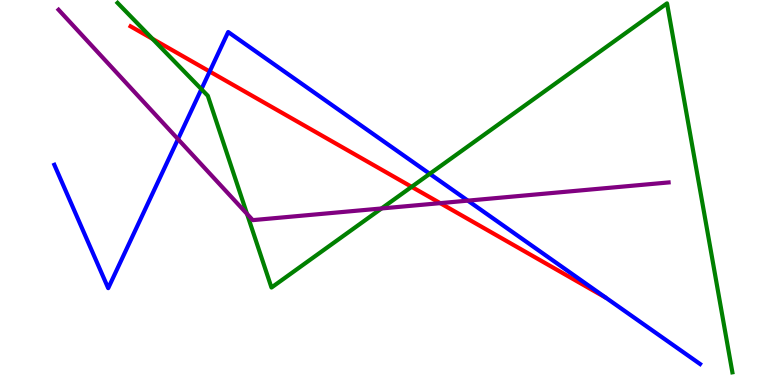[{'lines': ['blue', 'red'], 'intersections': [{'x': 2.71, 'y': 8.14}]}, {'lines': ['green', 'red'], 'intersections': [{'x': 1.97, 'y': 8.99}, {'x': 5.31, 'y': 5.15}]}, {'lines': ['purple', 'red'], 'intersections': [{'x': 5.68, 'y': 4.72}]}, {'lines': ['blue', 'green'], 'intersections': [{'x': 2.6, 'y': 7.68}, {'x': 5.55, 'y': 5.49}]}, {'lines': ['blue', 'purple'], 'intersections': [{'x': 2.3, 'y': 6.39}, {'x': 6.04, 'y': 4.79}]}, {'lines': ['green', 'purple'], 'intersections': [{'x': 3.19, 'y': 4.44}, {'x': 4.92, 'y': 4.59}]}]